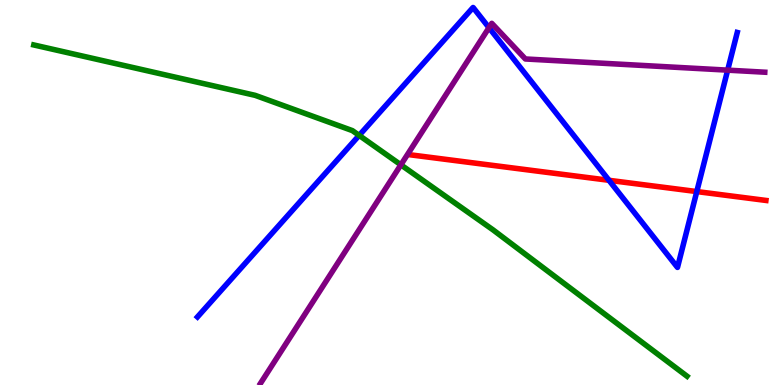[{'lines': ['blue', 'red'], 'intersections': [{'x': 7.86, 'y': 5.32}, {'x': 8.99, 'y': 5.02}]}, {'lines': ['green', 'red'], 'intersections': []}, {'lines': ['purple', 'red'], 'intersections': []}, {'lines': ['blue', 'green'], 'intersections': [{'x': 4.63, 'y': 6.48}]}, {'lines': ['blue', 'purple'], 'intersections': [{'x': 6.31, 'y': 9.28}, {'x': 9.39, 'y': 8.18}]}, {'lines': ['green', 'purple'], 'intersections': [{'x': 5.17, 'y': 5.72}]}]